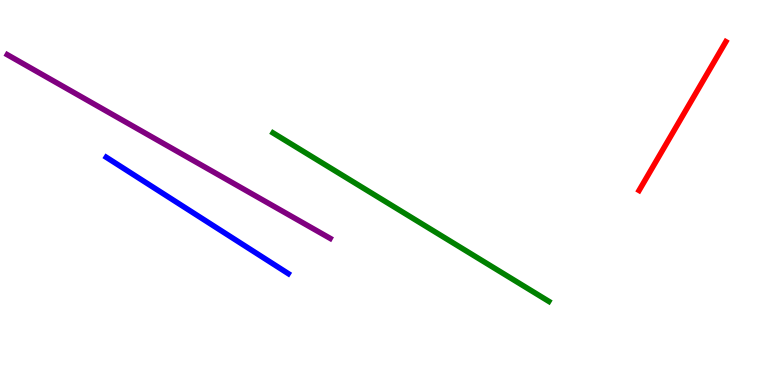[{'lines': ['blue', 'red'], 'intersections': []}, {'lines': ['green', 'red'], 'intersections': []}, {'lines': ['purple', 'red'], 'intersections': []}, {'lines': ['blue', 'green'], 'intersections': []}, {'lines': ['blue', 'purple'], 'intersections': []}, {'lines': ['green', 'purple'], 'intersections': []}]